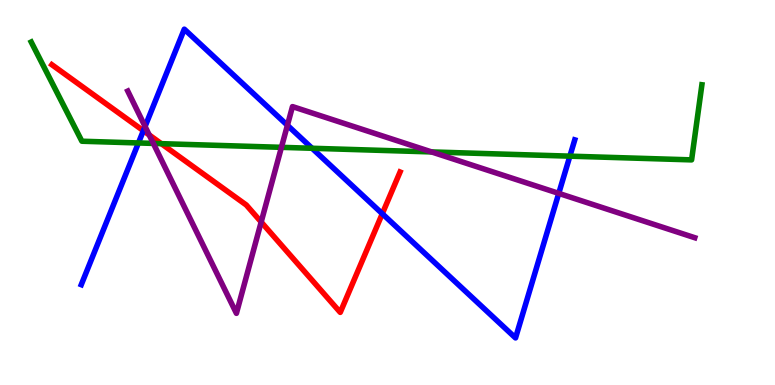[{'lines': ['blue', 'red'], 'intersections': [{'x': 1.85, 'y': 6.6}, {'x': 4.93, 'y': 4.45}]}, {'lines': ['green', 'red'], 'intersections': [{'x': 2.08, 'y': 6.27}]}, {'lines': ['purple', 'red'], 'intersections': [{'x': 1.93, 'y': 6.5}, {'x': 3.37, 'y': 4.23}]}, {'lines': ['blue', 'green'], 'intersections': [{'x': 1.79, 'y': 6.29}, {'x': 4.03, 'y': 6.15}, {'x': 7.35, 'y': 5.94}]}, {'lines': ['blue', 'purple'], 'intersections': [{'x': 1.87, 'y': 6.71}, {'x': 3.71, 'y': 6.75}, {'x': 7.21, 'y': 4.98}]}, {'lines': ['green', 'purple'], 'intersections': [{'x': 1.98, 'y': 6.27}, {'x': 3.63, 'y': 6.17}, {'x': 5.57, 'y': 6.05}]}]